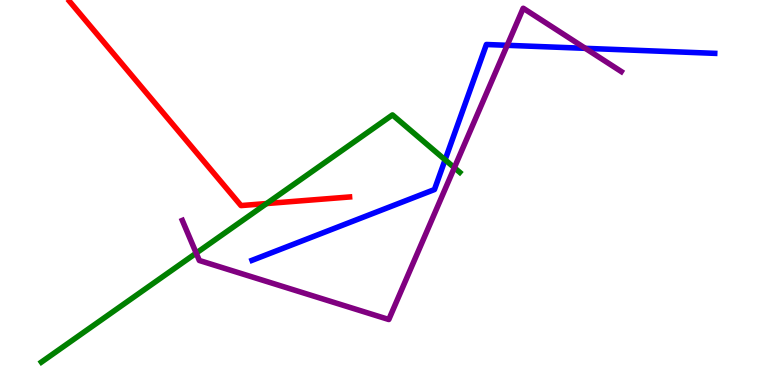[{'lines': ['blue', 'red'], 'intersections': []}, {'lines': ['green', 'red'], 'intersections': [{'x': 3.44, 'y': 4.71}]}, {'lines': ['purple', 'red'], 'intersections': []}, {'lines': ['blue', 'green'], 'intersections': [{'x': 5.74, 'y': 5.85}]}, {'lines': ['blue', 'purple'], 'intersections': [{'x': 6.54, 'y': 8.82}, {'x': 7.55, 'y': 8.74}]}, {'lines': ['green', 'purple'], 'intersections': [{'x': 2.53, 'y': 3.43}, {'x': 5.86, 'y': 5.64}]}]